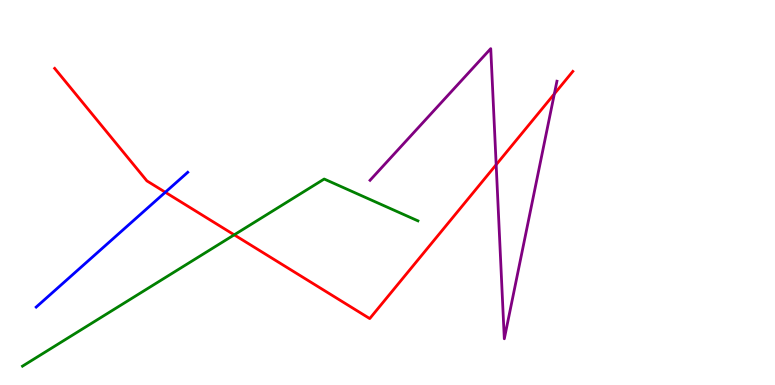[{'lines': ['blue', 'red'], 'intersections': [{'x': 2.13, 'y': 5.01}]}, {'lines': ['green', 'red'], 'intersections': [{'x': 3.02, 'y': 3.9}]}, {'lines': ['purple', 'red'], 'intersections': [{'x': 6.4, 'y': 5.72}, {'x': 7.15, 'y': 7.56}]}, {'lines': ['blue', 'green'], 'intersections': []}, {'lines': ['blue', 'purple'], 'intersections': []}, {'lines': ['green', 'purple'], 'intersections': []}]